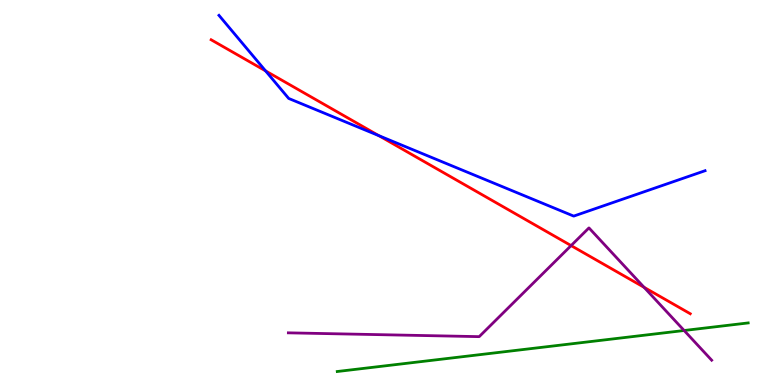[{'lines': ['blue', 'red'], 'intersections': [{'x': 3.43, 'y': 8.16}, {'x': 4.89, 'y': 6.48}]}, {'lines': ['green', 'red'], 'intersections': []}, {'lines': ['purple', 'red'], 'intersections': [{'x': 7.37, 'y': 3.62}, {'x': 8.31, 'y': 2.54}]}, {'lines': ['blue', 'green'], 'intersections': []}, {'lines': ['blue', 'purple'], 'intersections': []}, {'lines': ['green', 'purple'], 'intersections': [{'x': 8.83, 'y': 1.42}]}]